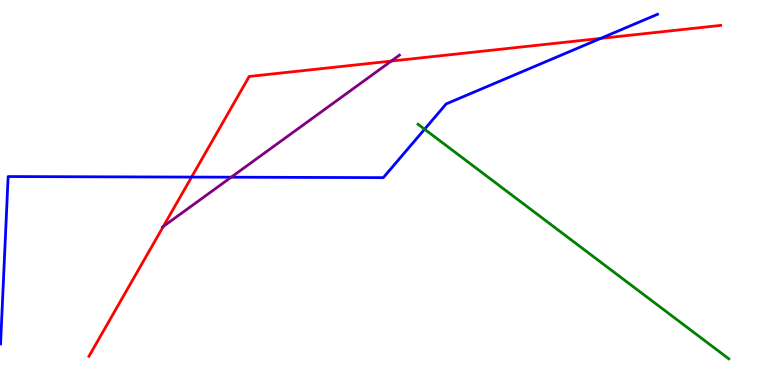[{'lines': ['blue', 'red'], 'intersections': [{'x': 2.47, 'y': 5.4}, {'x': 7.75, 'y': 9.0}]}, {'lines': ['green', 'red'], 'intersections': []}, {'lines': ['purple', 'red'], 'intersections': [{'x': 2.11, 'y': 4.12}, {'x': 5.05, 'y': 8.41}]}, {'lines': ['blue', 'green'], 'intersections': [{'x': 5.48, 'y': 6.64}]}, {'lines': ['blue', 'purple'], 'intersections': [{'x': 2.98, 'y': 5.4}]}, {'lines': ['green', 'purple'], 'intersections': []}]